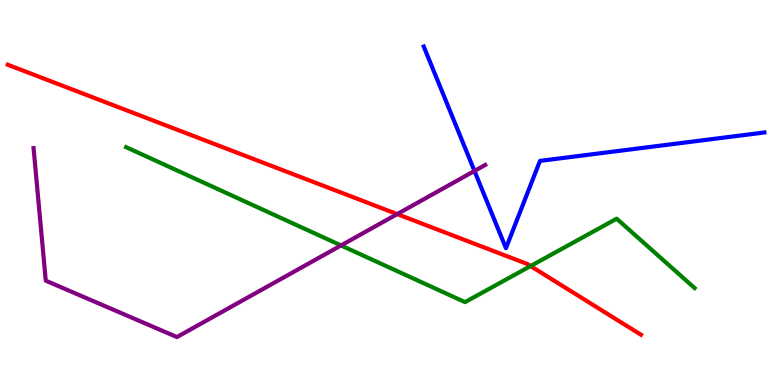[{'lines': ['blue', 'red'], 'intersections': []}, {'lines': ['green', 'red'], 'intersections': [{'x': 6.85, 'y': 3.09}]}, {'lines': ['purple', 'red'], 'intersections': [{'x': 5.13, 'y': 4.44}]}, {'lines': ['blue', 'green'], 'intersections': []}, {'lines': ['blue', 'purple'], 'intersections': [{'x': 6.12, 'y': 5.56}]}, {'lines': ['green', 'purple'], 'intersections': [{'x': 4.4, 'y': 3.62}]}]